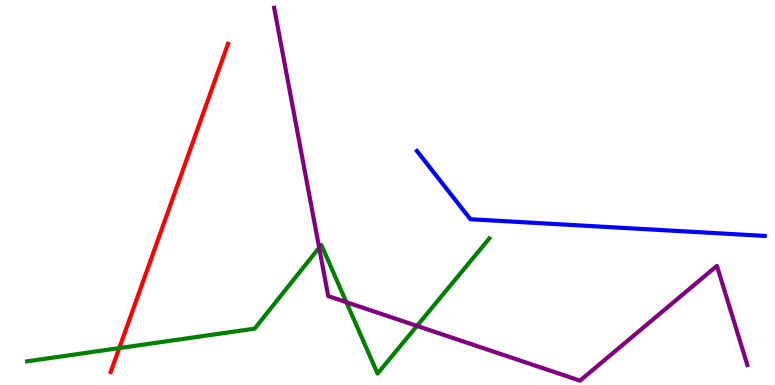[{'lines': ['blue', 'red'], 'intersections': []}, {'lines': ['green', 'red'], 'intersections': [{'x': 1.54, 'y': 0.958}]}, {'lines': ['purple', 'red'], 'intersections': []}, {'lines': ['blue', 'green'], 'intersections': []}, {'lines': ['blue', 'purple'], 'intersections': []}, {'lines': ['green', 'purple'], 'intersections': [{'x': 4.12, 'y': 3.57}, {'x': 4.47, 'y': 2.15}, {'x': 5.38, 'y': 1.54}]}]